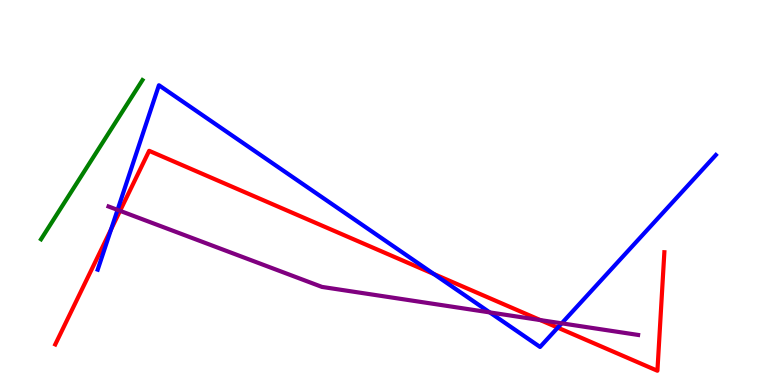[{'lines': ['blue', 'red'], 'intersections': [{'x': 1.43, 'y': 4.04}, {'x': 5.6, 'y': 2.88}, {'x': 7.2, 'y': 1.49}]}, {'lines': ['green', 'red'], 'intersections': []}, {'lines': ['purple', 'red'], 'intersections': [{'x': 1.55, 'y': 4.52}, {'x': 6.97, 'y': 1.69}]}, {'lines': ['blue', 'green'], 'intersections': []}, {'lines': ['blue', 'purple'], 'intersections': [{'x': 1.52, 'y': 4.55}, {'x': 6.32, 'y': 1.89}, {'x': 7.25, 'y': 1.6}]}, {'lines': ['green', 'purple'], 'intersections': []}]